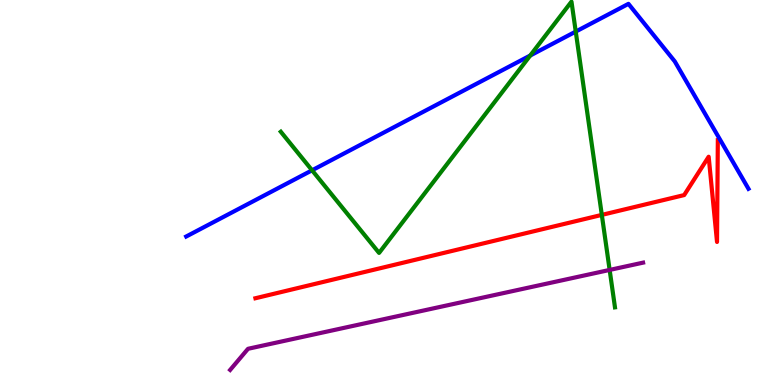[{'lines': ['blue', 'red'], 'intersections': []}, {'lines': ['green', 'red'], 'intersections': [{'x': 7.77, 'y': 4.42}]}, {'lines': ['purple', 'red'], 'intersections': []}, {'lines': ['blue', 'green'], 'intersections': [{'x': 4.03, 'y': 5.58}, {'x': 6.84, 'y': 8.56}, {'x': 7.43, 'y': 9.18}]}, {'lines': ['blue', 'purple'], 'intersections': []}, {'lines': ['green', 'purple'], 'intersections': [{'x': 7.87, 'y': 2.99}]}]